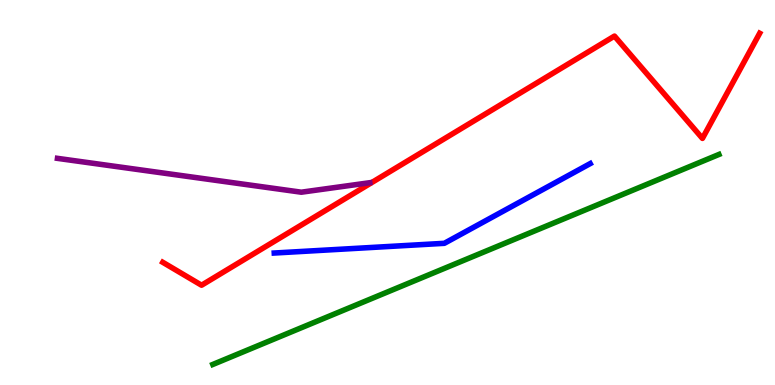[{'lines': ['blue', 'red'], 'intersections': []}, {'lines': ['green', 'red'], 'intersections': []}, {'lines': ['purple', 'red'], 'intersections': []}, {'lines': ['blue', 'green'], 'intersections': []}, {'lines': ['blue', 'purple'], 'intersections': []}, {'lines': ['green', 'purple'], 'intersections': []}]